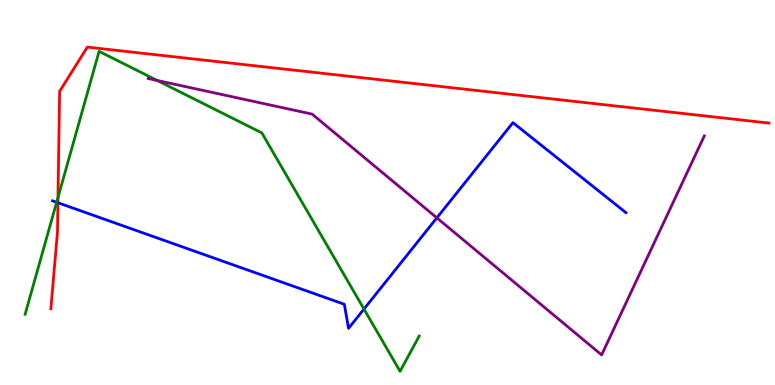[{'lines': ['blue', 'red'], 'intersections': [{'x': 0.747, 'y': 4.73}]}, {'lines': ['green', 'red'], 'intersections': [{'x': 0.748, 'y': 4.87}]}, {'lines': ['purple', 'red'], 'intersections': []}, {'lines': ['blue', 'green'], 'intersections': [{'x': 0.731, 'y': 4.75}, {'x': 4.7, 'y': 1.97}]}, {'lines': ['blue', 'purple'], 'intersections': [{'x': 5.64, 'y': 4.34}]}, {'lines': ['green', 'purple'], 'intersections': [{'x': 2.03, 'y': 7.91}]}]